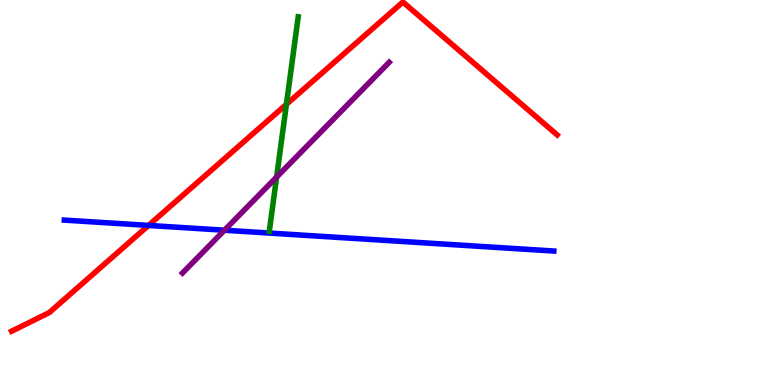[{'lines': ['blue', 'red'], 'intersections': [{'x': 1.92, 'y': 4.14}]}, {'lines': ['green', 'red'], 'intersections': [{'x': 3.7, 'y': 7.29}]}, {'lines': ['purple', 'red'], 'intersections': []}, {'lines': ['blue', 'green'], 'intersections': []}, {'lines': ['blue', 'purple'], 'intersections': [{'x': 2.9, 'y': 4.02}]}, {'lines': ['green', 'purple'], 'intersections': [{'x': 3.57, 'y': 5.4}]}]